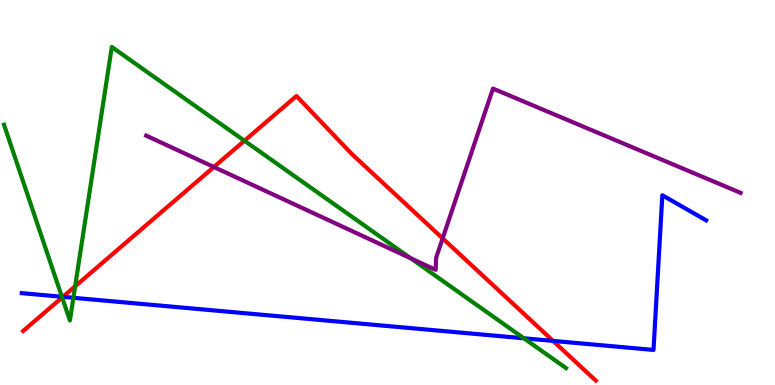[{'lines': ['blue', 'red'], 'intersections': [{'x': 0.811, 'y': 2.29}, {'x': 7.14, 'y': 1.15}]}, {'lines': ['green', 'red'], 'intersections': [{'x': 0.802, 'y': 2.27}, {'x': 0.97, 'y': 2.56}, {'x': 3.15, 'y': 6.34}]}, {'lines': ['purple', 'red'], 'intersections': [{'x': 2.76, 'y': 5.66}, {'x': 5.71, 'y': 3.81}]}, {'lines': ['blue', 'green'], 'intersections': [{'x': 0.799, 'y': 2.29}, {'x': 0.947, 'y': 2.27}, {'x': 6.76, 'y': 1.21}]}, {'lines': ['blue', 'purple'], 'intersections': []}, {'lines': ['green', 'purple'], 'intersections': [{'x': 5.3, 'y': 3.29}]}]